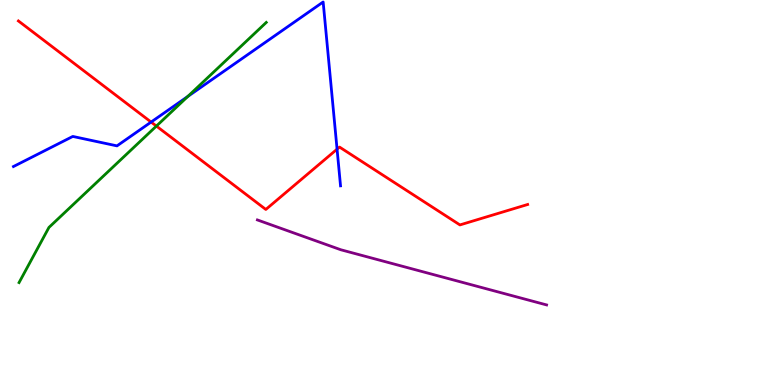[{'lines': ['blue', 'red'], 'intersections': [{'x': 1.95, 'y': 6.83}, {'x': 4.35, 'y': 6.13}]}, {'lines': ['green', 'red'], 'intersections': [{'x': 2.02, 'y': 6.73}]}, {'lines': ['purple', 'red'], 'intersections': []}, {'lines': ['blue', 'green'], 'intersections': [{'x': 2.42, 'y': 7.49}]}, {'lines': ['blue', 'purple'], 'intersections': []}, {'lines': ['green', 'purple'], 'intersections': []}]